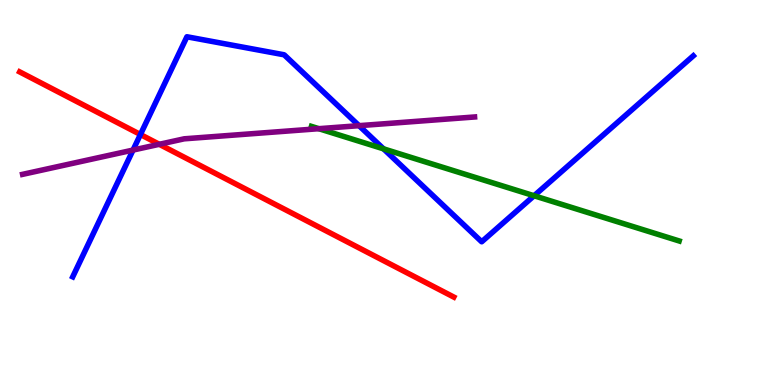[{'lines': ['blue', 'red'], 'intersections': [{'x': 1.81, 'y': 6.51}]}, {'lines': ['green', 'red'], 'intersections': []}, {'lines': ['purple', 'red'], 'intersections': [{'x': 2.06, 'y': 6.25}]}, {'lines': ['blue', 'green'], 'intersections': [{'x': 4.95, 'y': 6.13}, {'x': 6.89, 'y': 4.92}]}, {'lines': ['blue', 'purple'], 'intersections': [{'x': 1.72, 'y': 6.1}, {'x': 4.63, 'y': 6.74}]}, {'lines': ['green', 'purple'], 'intersections': [{'x': 4.11, 'y': 6.66}]}]